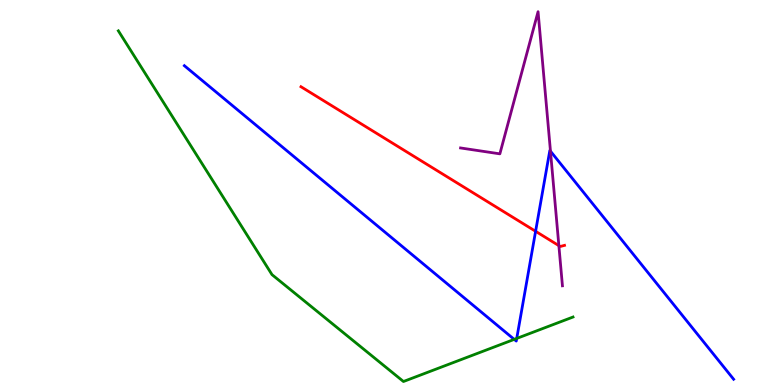[{'lines': ['blue', 'red'], 'intersections': [{'x': 6.91, 'y': 3.99}]}, {'lines': ['green', 'red'], 'intersections': []}, {'lines': ['purple', 'red'], 'intersections': [{'x': 7.21, 'y': 3.62}]}, {'lines': ['blue', 'green'], 'intersections': [{'x': 6.64, 'y': 1.18}, {'x': 6.67, 'y': 1.21}]}, {'lines': ['blue', 'purple'], 'intersections': [{'x': 7.1, 'y': 6.07}]}, {'lines': ['green', 'purple'], 'intersections': []}]